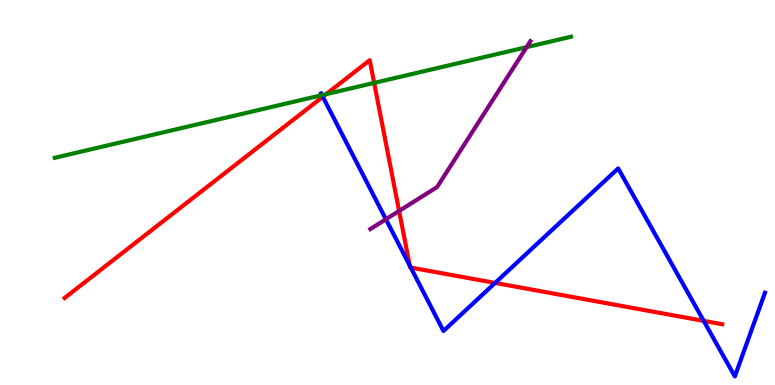[{'lines': ['blue', 'red'], 'intersections': [{'x': 4.17, 'y': 7.49}, {'x': 5.29, 'y': 3.1}, {'x': 5.3, 'y': 3.05}, {'x': 6.39, 'y': 2.65}, {'x': 9.08, 'y': 1.67}]}, {'lines': ['green', 'red'], 'intersections': [{'x': 4.21, 'y': 7.55}, {'x': 4.83, 'y': 7.85}]}, {'lines': ['purple', 'red'], 'intersections': [{'x': 5.15, 'y': 4.52}]}, {'lines': ['blue', 'green'], 'intersections': [{'x': 4.15, 'y': 7.53}]}, {'lines': ['blue', 'purple'], 'intersections': [{'x': 4.98, 'y': 4.3}]}, {'lines': ['green', 'purple'], 'intersections': [{'x': 6.79, 'y': 8.78}]}]